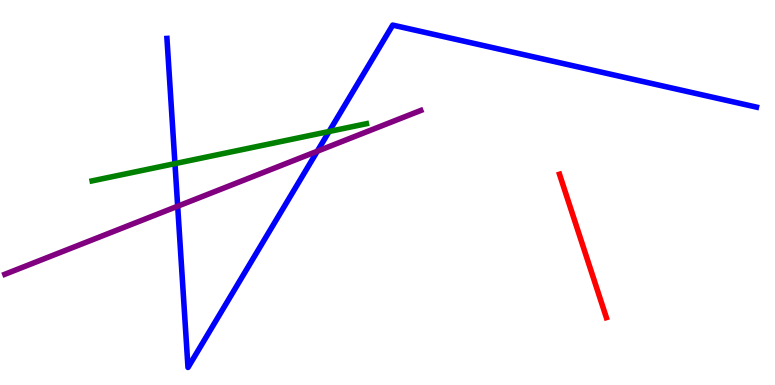[{'lines': ['blue', 'red'], 'intersections': []}, {'lines': ['green', 'red'], 'intersections': []}, {'lines': ['purple', 'red'], 'intersections': []}, {'lines': ['blue', 'green'], 'intersections': [{'x': 2.26, 'y': 5.75}, {'x': 4.25, 'y': 6.58}]}, {'lines': ['blue', 'purple'], 'intersections': [{'x': 2.29, 'y': 4.64}, {'x': 4.09, 'y': 6.07}]}, {'lines': ['green', 'purple'], 'intersections': []}]